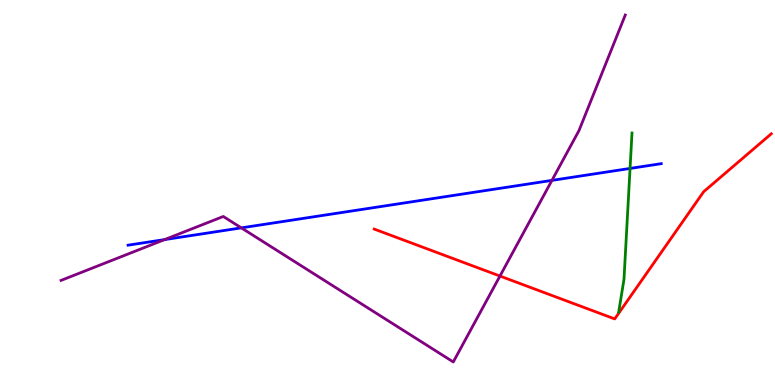[{'lines': ['blue', 'red'], 'intersections': []}, {'lines': ['green', 'red'], 'intersections': []}, {'lines': ['purple', 'red'], 'intersections': [{'x': 6.45, 'y': 2.83}]}, {'lines': ['blue', 'green'], 'intersections': [{'x': 8.13, 'y': 5.63}]}, {'lines': ['blue', 'purple'], 'intersections': [{'x': 2.12, 'y': 3.78}, {'x': 3.11, 'y': 4.08}, {'x': 7.12, 'y': 5.31}]}, {'lines': ['green', 'purple'], 'intersections': []}]